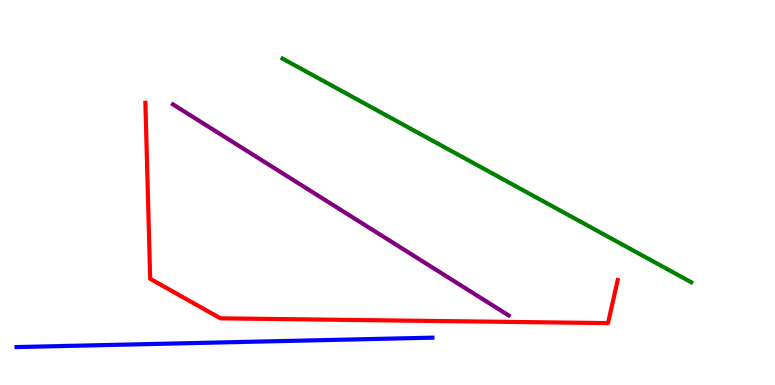[{'lines': ['blue', 'red'], 'intersections': []}, {'lines': ['green', 'red'], 'intersections': []}, {'lines': ['purple', 'red'], 'intersections': []}, {'lines': ['blue', 'green'], 'intersections': []}, {'lines': ['blue', 'purple'], 'intersections': []}, {'lines': ['green', 'purple'], 'intersections': []}]